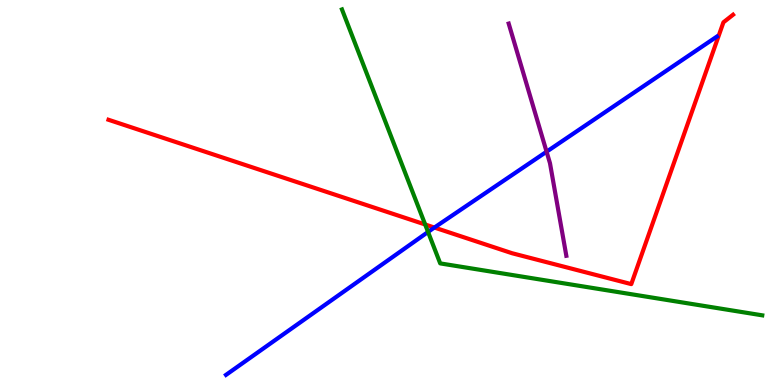[{'lines': ['blue', 'red'], 'intersections': [{'x': 5.6, 'y': 4.09}]}, {'lines': ['green', 'red'], 'intersections': [{'x': 5.49, 'y': 4.17}]}, {'lines': ['purple', 'red'], 'intersections': []}, {'lines': ['blue', 'green'], 'intersections': [{'x': 5.52, 'y': 3.97}]}, {'lines': ['blue', 'purple'], 'intersections': [{'x': 7.05, 'y': 6.06}]}, {'lines': ['green', 'purple'], 'intersections': []}]